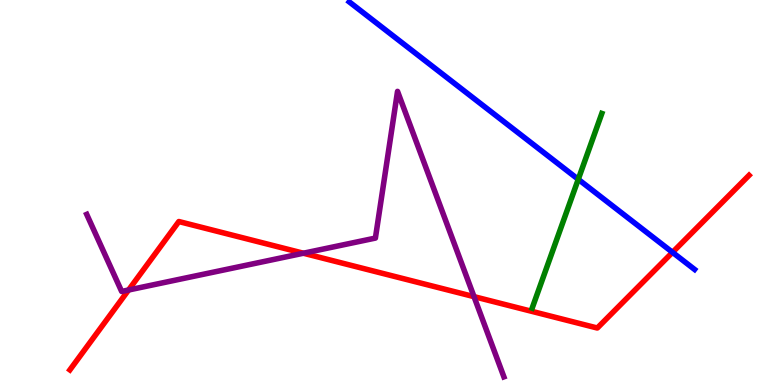[{'lines': ['blue', 'red'], 'intersections': [{'x': 8.68, 'y': 3.45}]}, {'lines': ['green', 'red'], 'intersections': []}, {'lines': ['purple', 'red'], 'intersections': [{'x': 1.66, 'y': 2.47}, {'x': 3.91, 'y': 3.42}, {'x': 6.12, 'y': 2.3}]}, {'lines': ['blue', 'green'], 'intersections': [{'x': 7.46, 'y': 5.34}]}, {'lines': ['blue', 'purple'], 'intersections': []}, {'lines': ['green', 'purple'], 'intersections': []}]